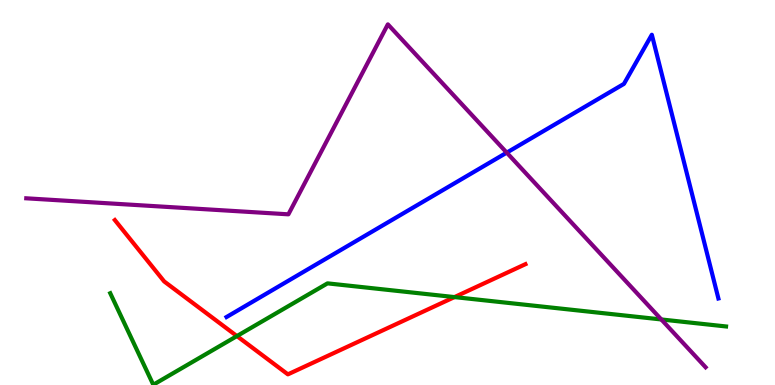[{'lines': ['blue', 'red'], 'intersections': []}, {'lines': ['green', 'red'], 'intersections': [{'x': 3.06, 'y': 1.27}, {'x': 5.86, 'y': 2.28}]}, {'lines': ['purple', 'red'], 'intersections': []}, {'lines': ['blue', 'green'], 'intersections': []}, {'lines': ['blue', 'purple'], 'intersections': [{'x': 6.54, 'y': 6.04}]}, {'lines': ['green', 'purple'], 'intersections': [{'x': 8.53, 'y': 1.7}]}]